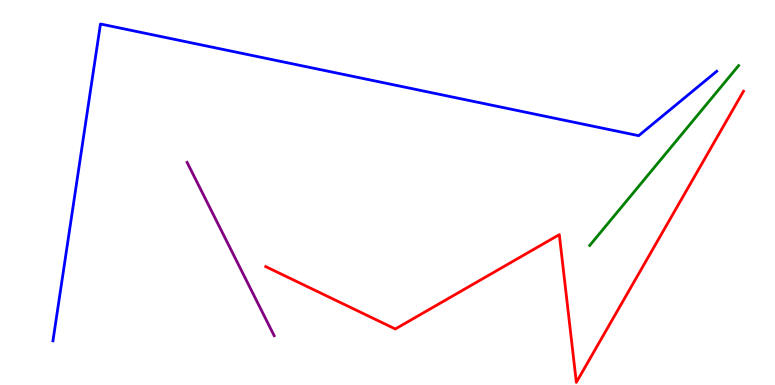[{'lines': ['blue', 'red'], 'intersections': []}, {'lines': ['green', 'red'], 'intersections': []}, {'lines': ['purple', 'red'], 'intersections': []}, {'lines': ['blue', 'green'], 'intersections': []}, {'lines': ['blue', 'purple'], 'intersections': []}, {'lines': ['green', 'purple'], 'intersections': []}]